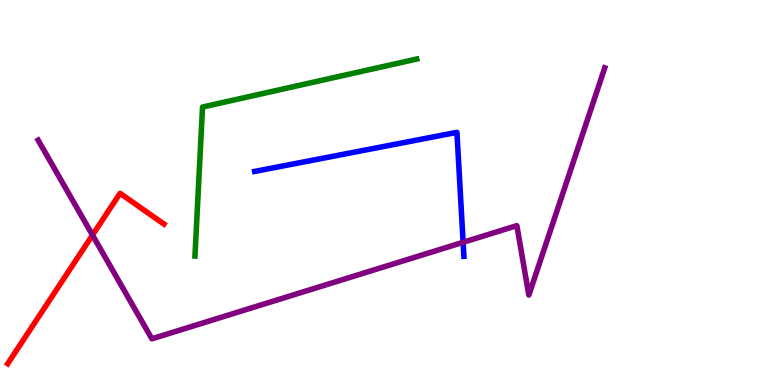[{'lines': ['blue', 'red'], 'intersections': []}, {'lines': ['green', 'red'], 'intersections': []}, {'lines': ['purple', 'red'], 'intersections': [{'x': 1.19, 'y': 3.89}]}, {'lines': ['blue', 'green'], 'intersections': []}, {'lines': ['blue', 'purple'], 'intersections': [{'x': 5.98, 'y': 3.71}]}, {'lines': ['green', 'purple'], 'intersections': []}]